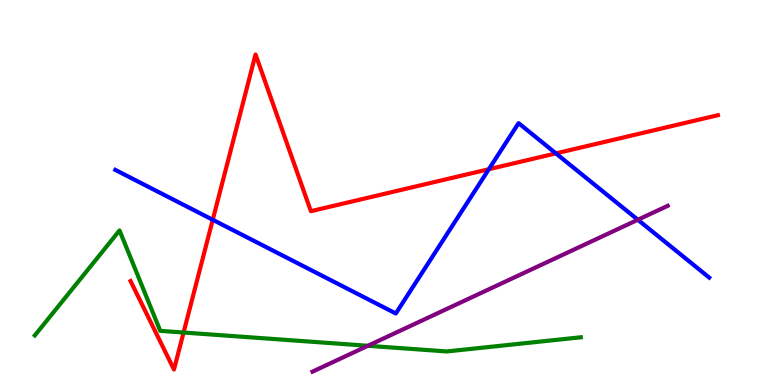[{'lines': ['blue', 'red'], 'intersections': [{'x': 2.75, 'y': 4.29}, {'x': 6.31, 'y': 5.6}, {'x': 7.17, 'y': 6.02}]}, {'lines': ['green', 'red'], 'intersections': [{'x': 2.37, 'y': 1.36}]}, {'lines': ['purple', 'red'], 'intersections': []}, {'lines': ['blue', 'green'], 'intersections': []}, {'lines': ['blue', 'purple'], 'intersections': [{'x': 8.23, 'y': 4.29}]}, {'lines': ['green', 'purple'], 'intersections': [{'x': 4.75, 'y': 1.02}]}]